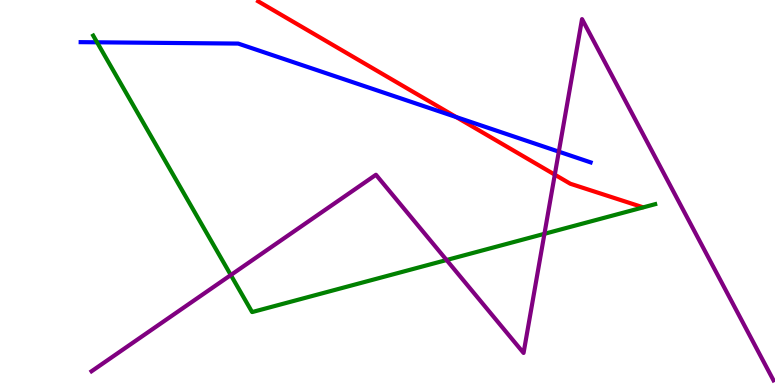[{'lines': ['blue', 'red'], 'intersections': [{'x': 5.89, 'y': 6.96}]}, {'lines': ['green', 'red'], 'intersections': []}, {'lines': ['purple', 'red'], 'intersections': [{'x': 7.16, 'y': 5.46}]}, {'lines': ['blue', 'green'], 'intersections': [{'x': 1.25, 'y': 8.9}]}, {'lines': ['blue', 'purple'], 'intersections': [{'x': 7.21, 'y': 6.06}]}, {'lines': ['green', 'purple'], 'intersections': [{'x': 2.98, 'y': 2.86}, {'x': 5.76, 'y': 3.25}, {'x': 7.02, 'y': 3.93}]}]